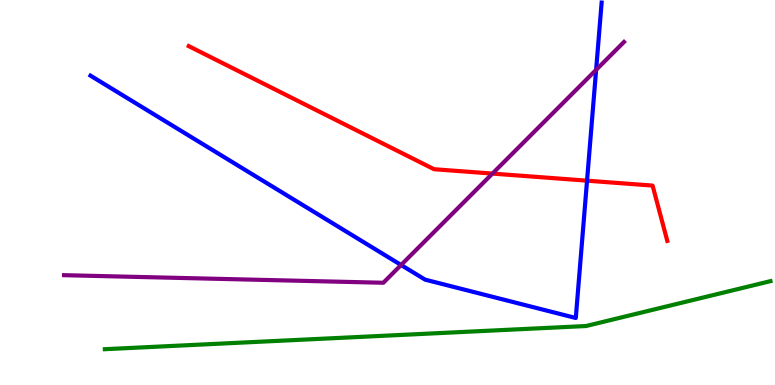[{'lines': ['blue', 'red'], 'intersections': [{'x': 7.57, 'y': 5.31}]}, {'lines': ['green', 'red'], 'intersections': []}, {'lines': ['purple', 'red'], 'intersections': [{'x': 6.35, 'y': 5.49}]}, {'lines': ['blue', 'green'], 'intersections': []}, {'lines': ['blue', 'purple'], 'intersections': [{'x': 5.18, 'y': 3.12}, {'x': 7.69, 'y': 8.19}]}, {'lines': ['green', 'purple'], 'intersections': []}]